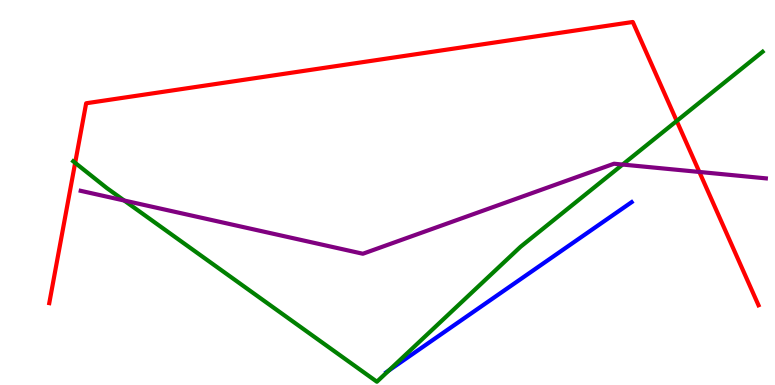[{'lines': ['blue', 'red'], 'intersections': []}, {'lines': ['green', 'red'], 'intersections': [{'x': 0.97, 'y': 5.77}, {'x': 8.73, 'y': 6.86}]}, {'lines': ['purple', 'red'], 'intersections': [{'x': 9.02, 'y': 5.53}]}, {'lines': ['blue', 'green'], 'intersections': [{'x': 5.02, 'y': 0.378}]}, {'lines': ['blue', 'purple'], 'intersections': []}, {'lines': ['green', 'purple'], 'intersections': [{'x': 1.6, 'y': 4.79}, {'x': 8.03, 'y': 5.73}]}]